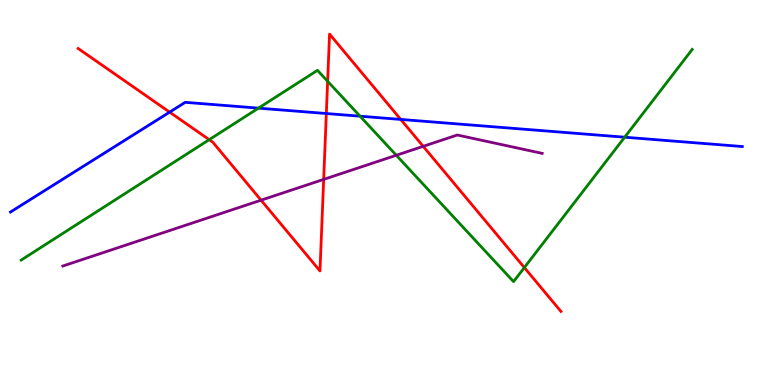[{'lines': ['blue', 'red'], 'intersections': [{'x': 2.19, 'y': 7.09}, {'x': 4.21, 'y': 7.05}, {'x': 5.17, 'y': 6.9}]}, {'lines': ['green', 'red'], 'intersections': [{'x': 2.7, 'y': 6.37}, {'x': 4.23, 'y': 7.89}, {'x': 6.77, 'y': 3.05}]}, {'lines': ['purple', 'red'], 'intersections': [{'x': 3.37, 'y': 4.8}, {'x': 4.18, 'y': 5.34}, {'x': 5.46, 'y': 6.2}]}, {'lines': ['blue', 'green'], 'intersections': [{'x': 3.34, 'y': 7.19}, {'x': 4.65, 'y': 6.98}, {'x': 8.06, 'y': 6.44}]}, {'lines': ['blue', 'purple'], 'intersections': []}, {'lines': ['green', 'purple'], 'intersections': [{'x': 5.11, 'y': 5.97}]}]